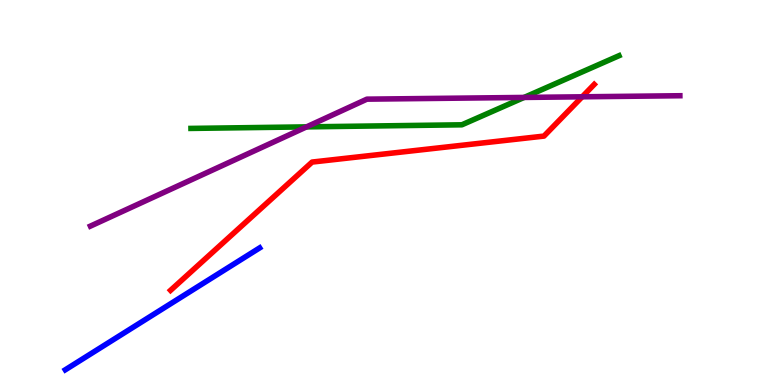[{'lines': ['blue', 'red'], 'intersections': []}, {'lines': ['green', 'red'], 'intersections': []}, {'lines': ['purple', 'red'], 'intersections': [{'x': 7.51, 'y': 7.49}]}, {'lines': ['blue', 'green'], 'intersections': []}, {'lines': ['blue', 'purple'], 'intersections': []}, {'lines': ['green', 'purple'], 'intersections': [{'x': 3.96, 'y': 6.7}, {'x': 6.76, 'y': 7.47}]}]